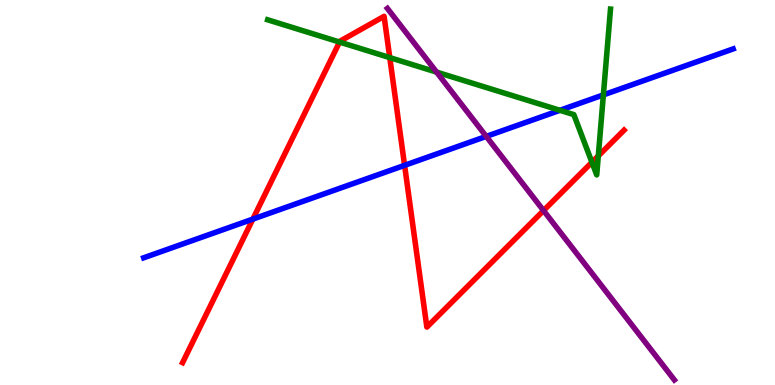[{'lines': ['blue', 'red'], 'intersections': [{'x': 3.26, 'y': 4.31}, {'x': 5.22, 'y': 5.71}]}, {'lines': ['green', 'red'], 'intersections': [{'x': 4.38, 'y': 8.91}, {'x': 5.03, 'y': 8.5}, {'x': 7.64, 'y': 5.79}, {'x': 7.72, 'y': 5.95}]}, {'lines': ['purple', 'red'], 'intersections': [{'x': 7.01, 'y': 4.53}]}, {'lines': ['blue', 'green'], 'intersections': [{'x': 7.22, 'y': 7.13}, {'x': 7.79, 'y': 7.54}]}, {'lines': ['blue', 'purple'], 'intersections': [{'x': 6.27, 'y': 6.46}]}, {'lines': ['green', 'purple'], 'intersections': [{'x': 5.63, 'y': 8.13}]}]